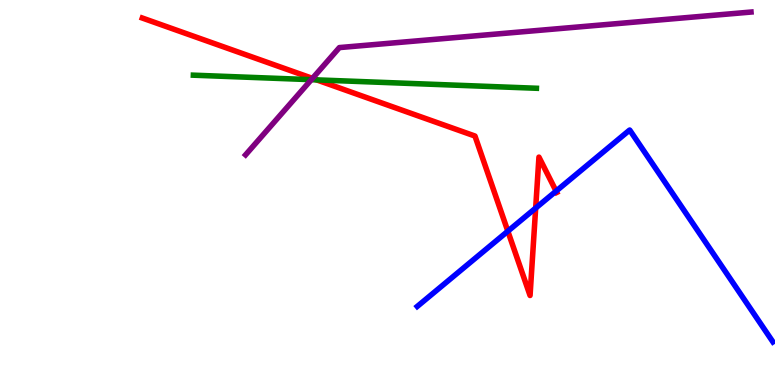[{'lines': ['blue', 'red'], 'intersections': [{'x': 6.55, 'y': 3.99}, {'x': 6.91, 'y': 4.6}, {'x': 7.18, 'y': 5.04}]}, {'lines': ['green', 'red'], 'intersections': [{'x': 4.09, 'y': 7.93}]}, {'lines': ['purple', 'red'], 'intersections': [{'x': 4.03, 'y': 7.96}]}, {'lines': ['blue', 'green'], 'intersections': []}, {'lines': ['blue', 'purple'], 'intersections': []}, {'lines': ['green', 'purple'], 'intersections': [{'x': 4.02, 'y': 7.93}]}]